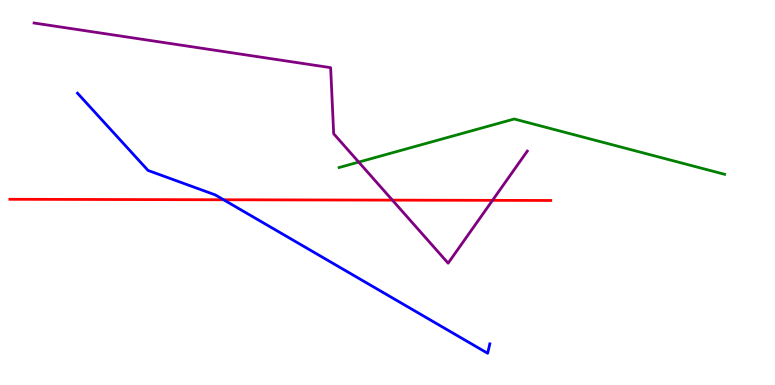[{'lines': ['blue', 'red'], 'intersections': [{'x': 2.89, 'y': 4.81}]}, {'lines': ['green', 'red'], 'intersections': []}, {'lines': ['purple', 'red'], 'intersections': [{'x': 5.06, 'y': 4.8}, {'x': 6.36, 'y': 4.8}]}, {'lines': ['blue', 'green'], 'intersections': []}, {'lines': ['blue', 'purple'], 'intersections': []}, {'lines': ['green', 'purple'], 'intersections': [{'x': 4.63, 'y': 5.79}]}]